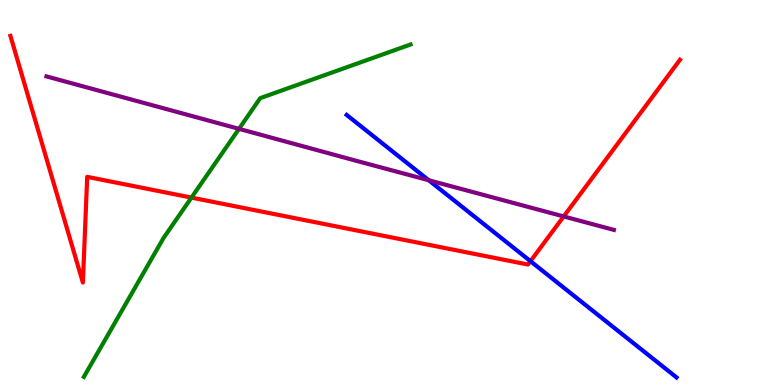[{'lines': ['blue', 'red'], 'intersections': [{'x': 6.84, 'y': 3.22}]}, {'lines': ['green', 'red'], 'intersections': [{'x': 2.47, 'y': 4.87}]}, {'lines': ['purple', 'red'], 'intersections': [{'x': 7.27, 'y': 4.38}]}, {'lines': ['blue', 'green'], 'intersections': []}, {'lines': ['blue', 'purple'], 'intersections': [{'x': 5.53, 'y': 5.32}]}, {'lines': ['green', 'purple'], 'intersections': [{'x': 3.08, 'y': 6.65}]}]